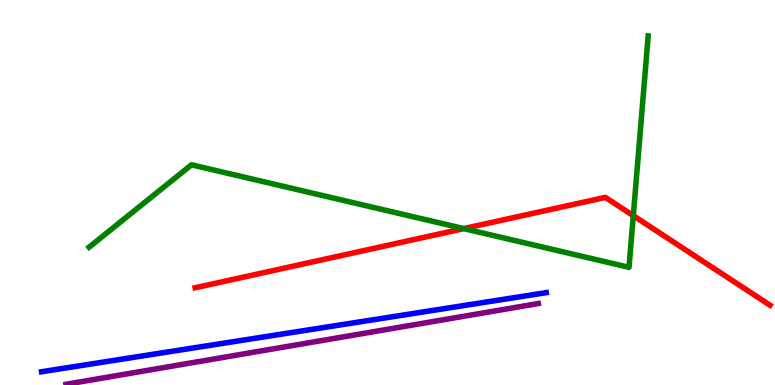[{'lines': ['blue', 'red'], 'intersections': []}, {'lines': ['green', 'red'], 'intersections': [{'x': 5.98, 'y': 4.06}, {'x': 8.17, 'y': 4.4}]}, {'lines': ['purple', 'red'], 'intersections': []}, {'lines': ['blue', 'green'], 'intersections': []}, {'lines': ['blue', 'purple'], 'intersections': []}, {'lines': ['green', 'purple'], 'intersections': []}]